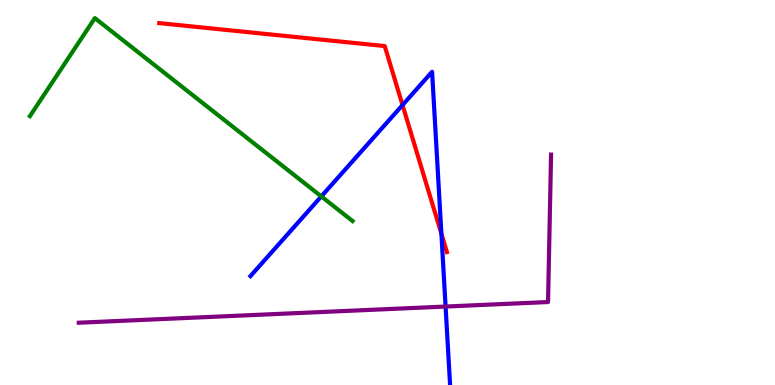[{'lines': ['blue', 'red'], 'intersections': [{'x': 5.19, 'y': 7.27}, {'x': 5.7, 'y': 3.93}]}, {'lines': ['green', 'red'], 'intersections': []}, {'lines': ['purple', 'red'], 'intersections': []}, {'lines': ['blue', 'green'], 'intersections': [{'x': 4.15, 'y': 4.9}]}, {'lines': ['blue', 'purple'], 'intersections': [{'x': 5.75, 'y': 2.04}]}, {'lines': ['green', 'purple'], 'intersections': []}]